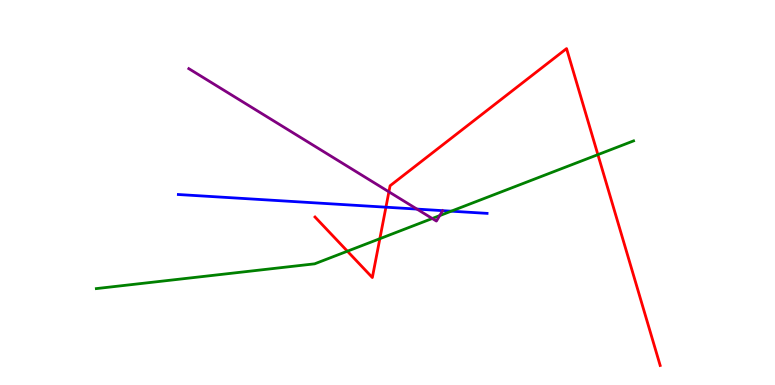[{'lines': ['blue', 'red'], 'intersections': [{'x': 4.98, 'y': 4.62}]}, {'lines': ['green', 'red'], 'intersections': [{'x': 4.48, 'y': 3.48}, {'x': 4.9, 'y': 3.8}, {'x': 7.71, 'y': 5.98}]}, {'lines': ['purple', 'red'], 'intersections': [{'x': 5.02, 'y': 5.02}]}, {'lines': ['blue', 'green'], 'intersections': [{'x': 5.82, 'y': 4.51}]}, {'lines': ['blue', 'purple'], 'intersections': [{'x': 5.38, 'y': 4.57}]}, {'lines': ['green', 'purple'], 'intersections': [{'x': 5.58, 'y': 4.32}, {'x': 5.67, 'y': 4.4}]}]